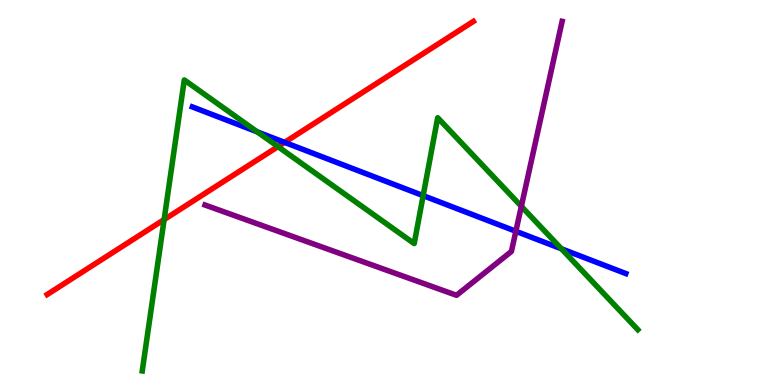[{'lines': ['blue', 'red'], 'intersections': [{'x': 3.67, 'y': 6.3}]}, {'lines': ['green', 'red'], 'intersections': [{'x': 2.12, 'y': 4.3}, {'x': 3.59, 'y': 6.19}]}, {'lines': ['purple', 'red'], 'intersections': []}, {'lines': ['blue', 'green'], 'intersections': [{'x': 3.32, 'y': 6.58}, {'x': 5.46, 'y': 4.92}, {'x': 7.24, 'y': 3.54}]}, {'lines': ['blue', 'purple'], 'intersections': [{'x': 6.66, 'y': 3.99}]}, {'lines': ['green', 'purple'], 'intersections': [{'x': 6.73, 'y': 4.64}]}]